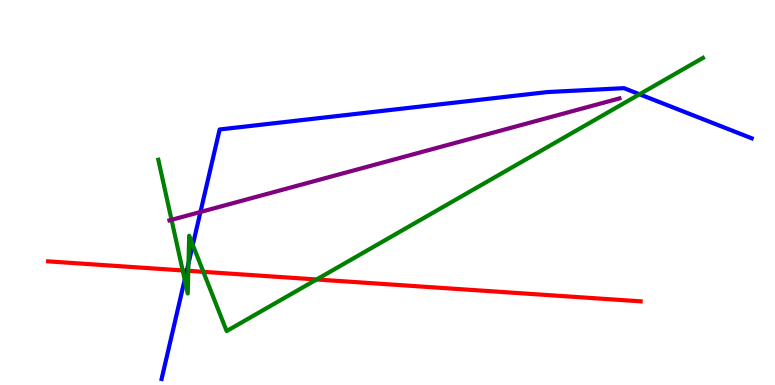[{'lines': ['blue', 'red'], 'intersections': [{'x': 2.41, 'y': 2.97}]}, {'lines': ['green', 'red'], 'intersections': [{'x': 2.36, 'y': 2.98}, {'x': 2.43, 'y': 2.97}, {'x': 2.62, 'y': 2.94}, {'x': 4.09, 'y': 2.74}]}, {'lines': ['purple', 'red'], 'intersections': []}, {'lines': ['blue', 'green'], 'intersections': [{'x': 2.38, 'y': 2.74}, {'x': 2.43, 'y': 3.16}, {'x': 2.49, 'y': 3.64}, {'x': 8.25, 'y': 7.55}]}, {'lines': ['blue', 'purple'], 'intersections': [{'x': 2.59, 'y': 4.49}]}, {'lines': ['green', 'purple'], 'intersections': [{'x': 2.21, 'y': 4.29}]}]